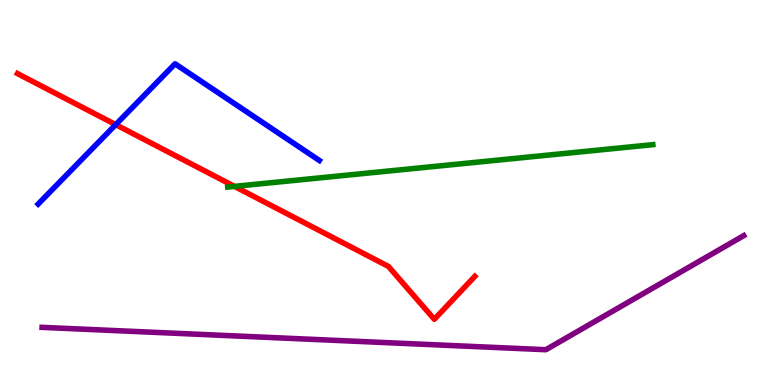[{'lines': ['blue', 'red'], 'intersections': [{'x': 1.49, 'y': 6.76}]}, {'lines': ['green', 'red'], 'intersections': [{'x': 3.03, 'y': 5.16}]}, {'lines': ['purple', 'red'], 'intersections': []}, {'lines': ['blue', 'green'], 'intersections': []}, {'lines': ['blue', 'purple'], 'intersections': []}, {'lines': ['green', 'purple'], 'intersections': []}]